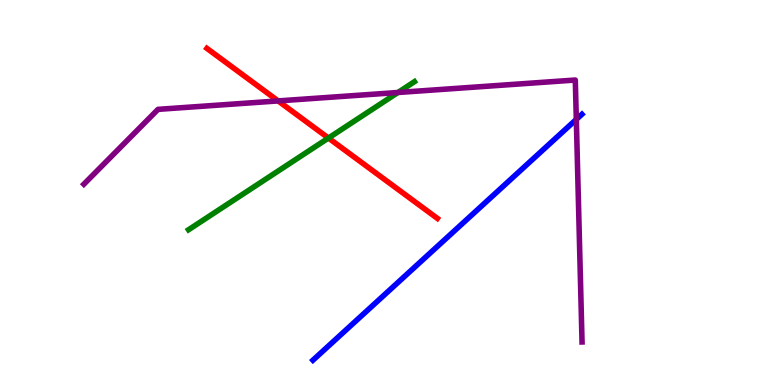[{'lines': ['blue', 'red'], 'intersections': []}, {'lines': ['green', 'red'], 'intersections': [{'x': 4.24, 'y': 6.41}]}, {'lines': ['purple', 'red'], 'intersections': [{'x': 3.59, 'y': 7.38}]}, {'lines': ['blue', 'green'], 'intersections': []}, {'lines': ['blue', 'purple'], 'intersections': [{'x': 7.44, 'y': 6.9}]}, {'lines': ['green', 'purple'], 'intersections': [{'x': 5.13, 'y': 7.6}]}]